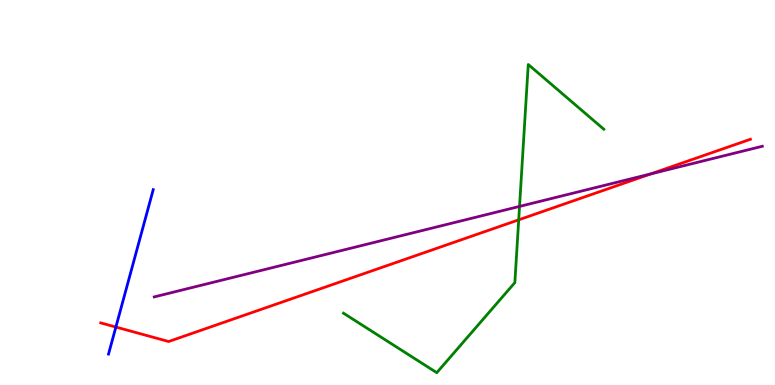[{'lines': ['blue', 'red'], 'intersections': [{'x': 1.5, 'y': 1.51}]}, {'lines': ['green', 'red'], 'intersections': [{'x': 6.69, 'y': 4.29}]}, {'lines': ['purple', 'red'], 'intersections': [{'x': 8.4, 'y': 5.48}]}, {'lines': ['blue', 'green'], 'intersections': []}, {'lines': ['blue', 'purple'], 'intersections': []}, {'lines': ['green', 'purple'], 'intersections': [{'x': 6.7, 'y': 4.64}]}]